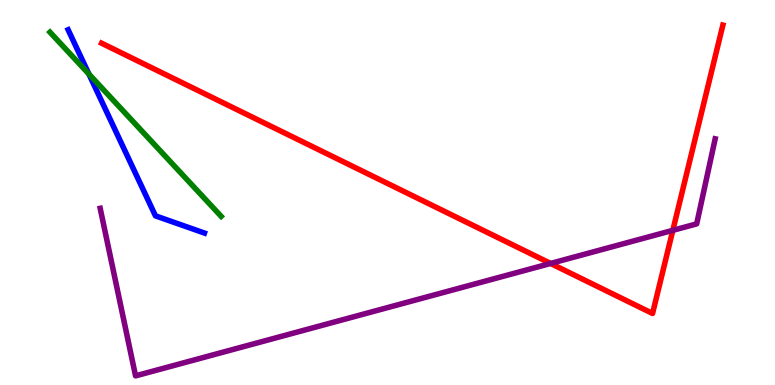[{'lines': ['blue', 'red'], 'intersections': []}, {'lines': ['green', 'red'], 'intersections': []}, {'lines': ['purple', 'red'], 'intersections': [{'x': 7.1, 'y': 3.16}, {'x': 8.68, 'y': 4.02}]}, {'lines': ['blue', 'green'], 'intersections': [{'x': 1.15, 'y': 8.08}]}, {'lines': ['blue', 'purple'], 'intersections': []}, {'lines': ['green', 'purple'], 'intersections': []}]